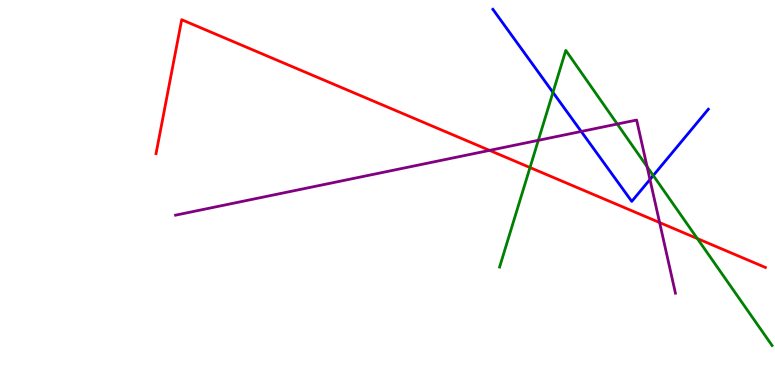[{'lines': ['blue', 'red'], 'intersections': []}, {'lines': ['green', 'red'], 'intersections': [{'x': 6.84, 'y': 5.65}, {'x': 9.0, 'y': 3.8}]}, {'lines': ['purple', 'red'], 'intersections': [{'x': 6.32, 'y': 6.09}, {'x': 8.51, 'y': 4.22}]}, {'lines': ['blue', 'green'], 'intersections': [{'x': 7.13, 'y': 7.6}, {'x': 8.43, 'y': 5.44}]}, {'lines': ['blue', 'purple'], 'intersections': [{'x': 7.5, 'y': 6.59}, {'x': 8.39, 'y': 5.34}]}, {'lines': ['green', 'purple'], 'intersections': [{'x': 6.95, 'y': 6.36}, {'x': 7.96, 'y': 6.78}, {'x': 8.35, 'y': 5.67}]}]